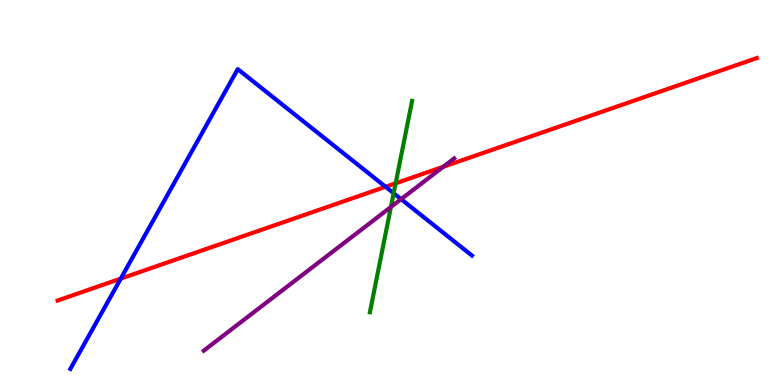[{'lines': ['blue', 'red'], 'intersections': [{'x': 1.56, 'y': 2.76}, {'x': 4.98, 'y': 5.15}]}, {'lines': ['green', 'red'], 'intersections': [{'x': 5.11, 'y': 5.24}]}, {'lines': ['purple', 'red'], 'intersections': [{'x': 5.72, 'y': 5.67}]}, {'lines': ['blue', 'green'], 'intersections': [{'x': 5.08, 'y': 4.98}]}, {'lines': ['blue', 'purple'], 'intersections': [{'x': 5.18, 'y': 4.83}]}, {'lines': ['green', 'purple'], 'intersections': [{'x': 5.04, 'y': 4.62}]}]